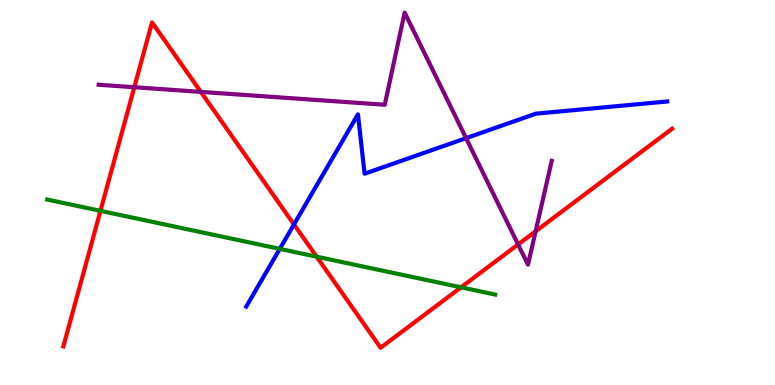[{'lines': ['blue', 'red'], 'intersections': [{'x': 3.79, 'y': 4.17}]}, {'lines': ['green', 'red'], 'intersections': [{'x': 1.3, 'y': 4.52}, {'x': 4.09, 'y': 3.33}, {'x': 5.95, 'y': 2.54}]}, {'lines': ['purple', 'red'], 'intersections': [{'x': 1.73, 'y': 7.73}, {'x': 2.59, 'y': 7.61}, {'x': 6.69, 'y': 3.65}, {'x': 6.91, 'y': 3.99}]}, {'lines': ['blue', 'green'], 'intersections': [{'x': 3.61, 'y': 3.54}]}, {'lines': ['blue', 'purple'], 'intersections': [{'x': 6.01, 'y': 6.41}]}, {'lines': ['green', 'purple'], 'intersections': []}]